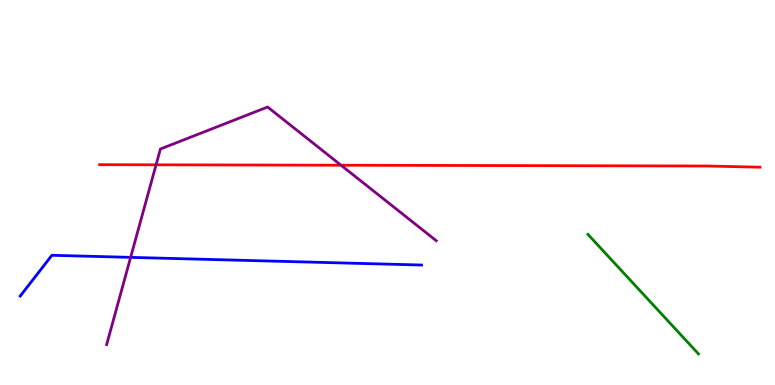[{'lines': ['blue', 'red'], 'intersections': []}, {'lines': ['green', 'red'], 'intersections': []}, {'lines': ['purple', 'red'], 'intersections': [{'x': 2.01, 'y': 5.72}, {'x': 4.4, 'y': 5.71}]}, {'lines': ['blue', 'green'], 'intersections': []}, {'lines': ['blue', 'purple'], 'intersections': [{'x': 1.69, 'y': 3.32}]}, {'lines': ['green', 'purple'], 'intersections': []}]